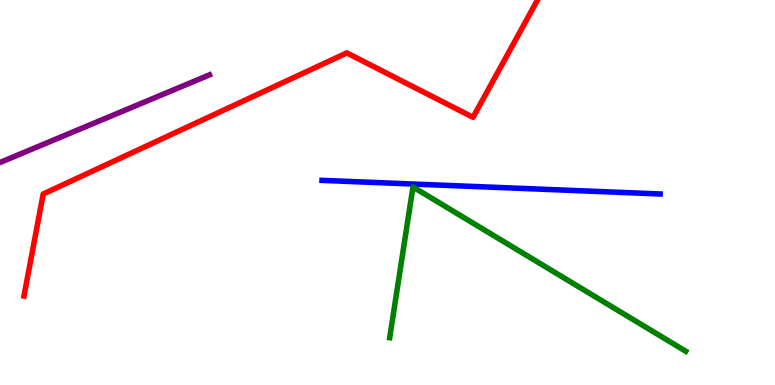[{'lines': ['blue', 'red'], 'intersections': []}, {'lines': ['green', 'red'], 'intersections': []}, {'lines': ['purple', 'red'], 'intersections': []}, {'lines': ['blue', 'green'], 'intersections': []}, {'lines': ['blue', 'purple'], 'intersections': []}, {'lines': ['green', 'purple'], 'intersections': []}]